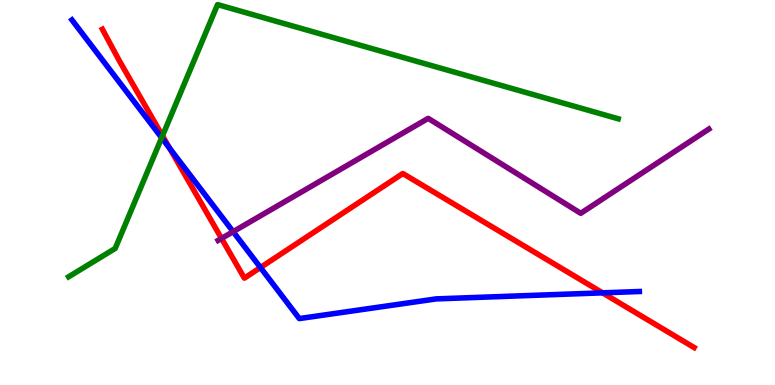[{'lines': ['blue', 'red'], 'intersections': [{'x': 2.19, 'y': 6.15}, {'x': 3.36, 'y': 3.05}, {'x': 7.77, 'y': 2.39}]}, {'lines': ['green', 'red'], 'intersections': [{'x': 2.1, 'y': 6.47}]}, {'lines': ['purple', 'red'], 'intersections': [{'x': 2.86, 'y': 3.81}]}, {'lines': ['blue', 'green'], 'intersections': [{'x': 2.09, 'y': 6.42}]}, {'lines': ['blue', 'purple'], 'intersections': [{'x': 3.01, 'y': 3.98}]}, {'lines': ['green', 'purple'], 'intersections': []}]